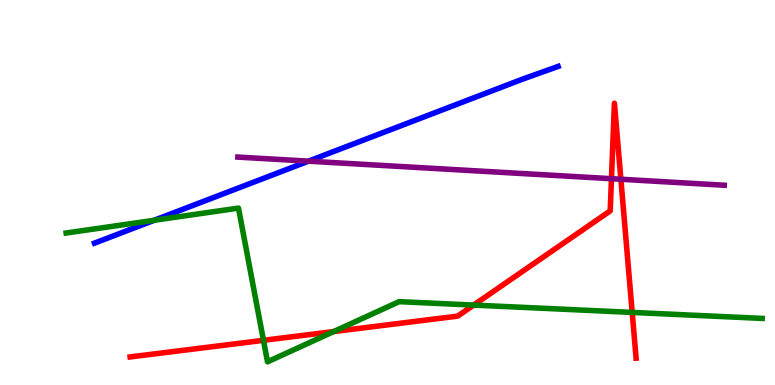[{'lines': ['blue', 'red'], 'intersections': []}, {'lines': ['green', 'red'], 'intersections': [{'x': 3.4, 'y': 1.16}, {'x': 4.31, 'y': 1.39}, {'x': 6.11, 'y': 2.08}, {'x': 8.16, 'y': 1.89}]}, {'lines': ['purple', 'red'], 'intersections': [{'x': 7.89, 'y': 5.36}, {'x': 8.01, 'y': 5.34}]}, {'lines': ['blue', 'green'], 'intersections': [{'x': 1.99, 'y': 4.28}]}, {'lines': ['blue', 'purple'], 'intersections': [{'x': 3.98, 'y': 5.81}]}, {'lines': ['green', 'purple'], 'intersections': []}]